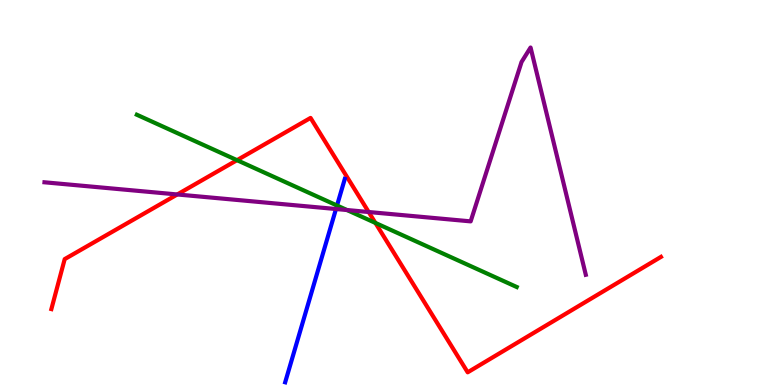[{'lines': ['blue', 'red'], 'intersections': []}, {'lines': ['green', 'red'], 'intersections': [{'x': 3.06, 'y': 5.84}, {'x': 4.84, 'y': 4.21}]}, {'lines': ['purple', 'red'], 'intersections': [{'x': 2.29, 'y': 4.95}, {'x': 4.76, 'y': 4.49}]}, {'lines': ['blue', 'green'], 'intersections': [{'x': 4.35, 'y': 4.66}]}, {'lines': ['blue', 'purple'], 'intersections': [{'x': 4.34, 'y': 4.57}]}, {'lines': ['green', 'purple'], 'intersections': [{'x': 4.48, 'y': 4.54}]}]